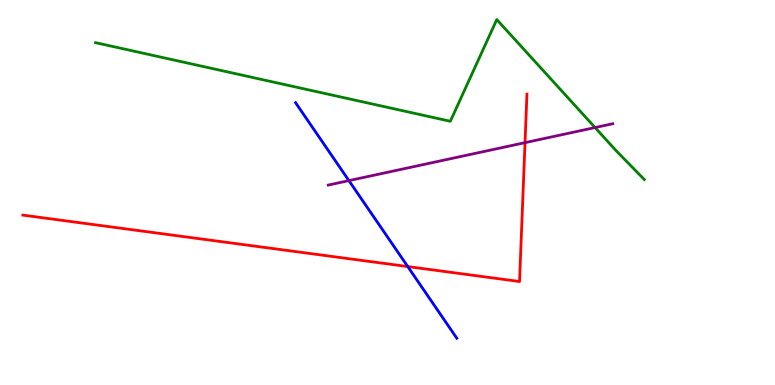[{'lines': ['blue', 'red'], 'intersections': [{'x': 5.26, 'y': 3.08}]}, {'lines': ['green', 'red'], 'intersections': []}, {'lines': ['purple', 'red'], 'intersections': [{'x': 6.77, 'y': 6.29}]}, {'lines': ['blue', 'green'], 'intersections': []}, {'lines': ['blue', 'purple'], 'intersections': [{'x': 4.5, 'y': 5.31}]}, {'lines': ['green', 'purple'], 'intersections': [{'x': 7.68, 'y': 6.69}]}]